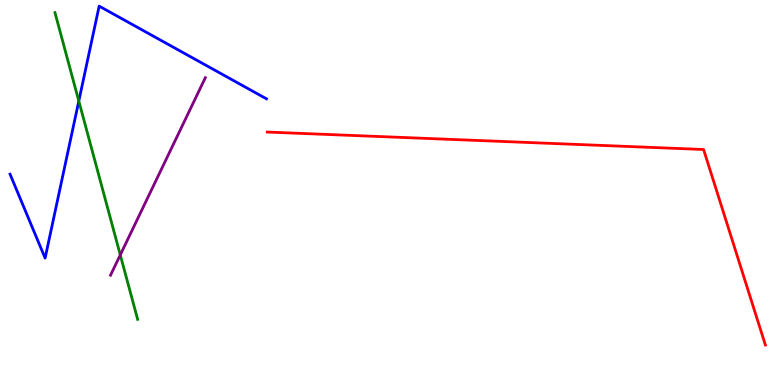[{'lines': ['blue', 'red'], 'intersections': []}, {'lines': ['green', 'red'], 'intersections': []}, {'lines': ['purple', 'red'], 'intersections': []}, {'lines': ['blue', 'green'], 'intersections': [{'x': 1.02, 'y': 7.38}]}, {'lines': ['blue', 'purple'], 'intersections': []}, {'lines': ['green', 'purple'], 'intersections': [{'x': 1.55, 'y': 3.38}]}]